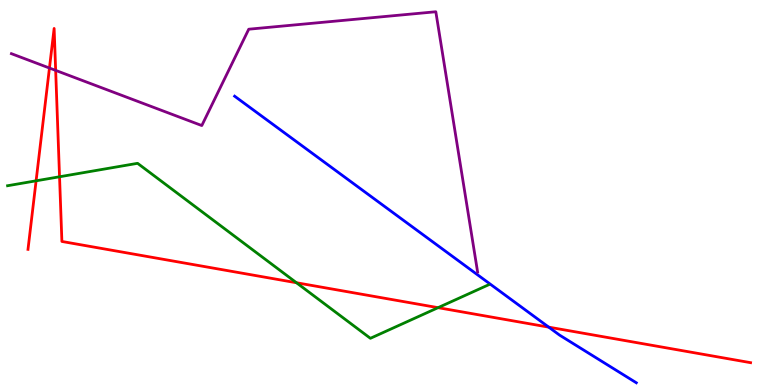[{'lines': ['blue', 'red'], 'intersections': [{'x': 7.08, 'y': 1.5}]}, {'lines': ['green', 'red'], 'intersections': [{'x': 0.466, 'y': 5.3}, {'x': 0.768, 'y': 5.41}, {'x': 3.83, 'y': 2.66}, {'x': 5.65, 'y': 2.01}]}, {'lines': ['purple', 'red'], 'intersections': [{'x': 0.638, 'y': 8.23}, {'x': 0.718, 'y': 8.17}]}, {'lines': ['blue', 'green'], 'intersections': []}, {'lines': ['blue', 'purple'], 'intersections': []}, {'lines': ['green', 'purple'], 'intersections': []}]